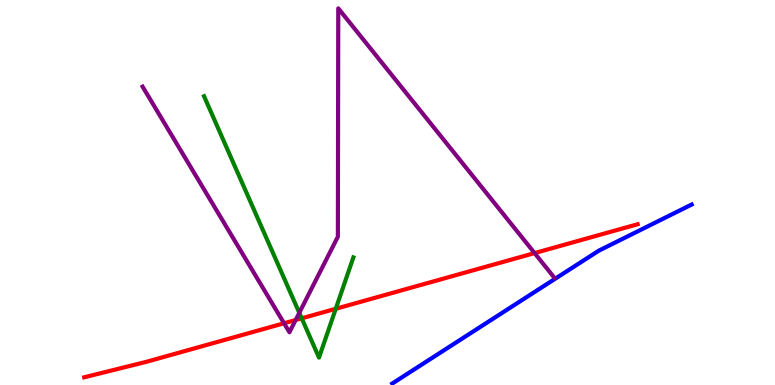[{'lines': ['blue', 'red'], 'intersections': []}, {'lines': ['green', 'red'], 'intersections': [{'x': 3.89, 'y': 1.73}, {'x': 4.33, 'y': 1.98}]}, {'lines': ['purple', 'red'], 'intersections': [{'x': 3.67, 'y': 1.6}, {'x': 3.81, 'y': 1.69}, {'x': 6.9, 'y': 3.43}]}, {'lines': ['blue', 'green'], 'intersections': []}, {'lines': ['blue', 'purple'], 'intersections': []}, {'lines': ['green', 'purple'], 'intersections': [{'x': 3.86, 'y': 1.88}]}]